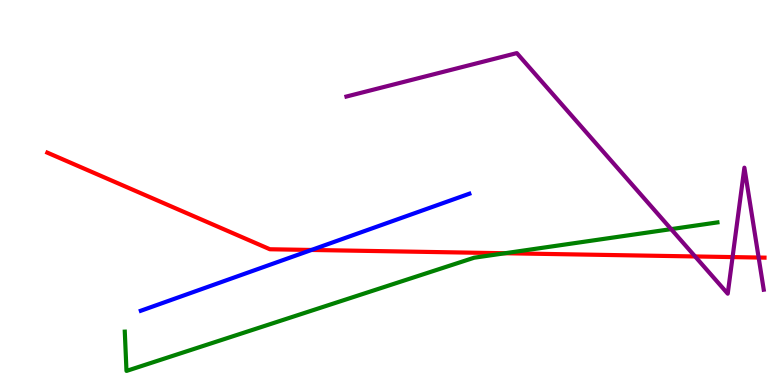[{'lines': ['blue', 'red'], 'intersections': [{'x': 4.02, 'y': 3.51}]}, {'lines': ['green', 'red'], 'intersections': [{'x': 6.52, 'y': 3.42}]}, {'lines': ['purple', 'red'], 'intersections': [{'x': 8.97, 'y': 3.34}, {'x': 9.45, 'y': 3.32}, {'x': 9.79, 'y': 3.31}]}, {'lines': ['blue', 'green'], 'intersections': []}, {'lines': ['blue', 'purple'], 'intersections': []}, {'lines': ['green', 'purple'], 'intersections': [{'x': 8.66, 'y': 4.05}]}]